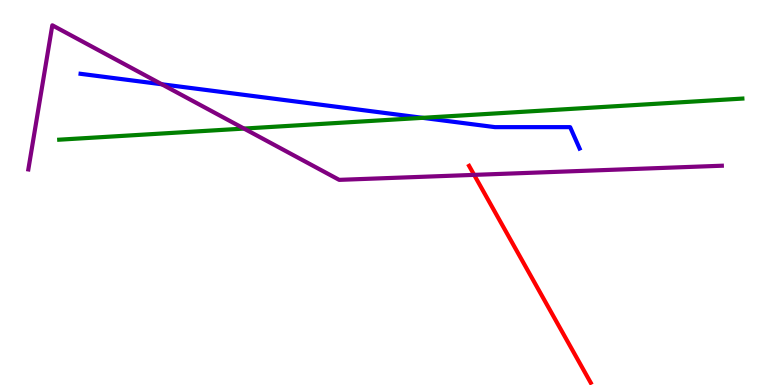[{'lines': ['blue', 'red'], 'intersections': []}, {'lines': ['green', 'red'], 'intersections': []}, {'lines': ['purple', 'red'], 'intersections': [{'x': 6.12, 'y': 5.46}]}, {'lines': ['blue', 'green'], 'intersections': [{'x': 5.45, 'y': 6.94}]}, {'lines': ['blue', 'purple'], 'intersections': [{'x': 2.09, 'y': 7.81}]}, {'lines': ['green', 'purple'], 'intersections': [{'x': 3.15, 'y': 6.66}]}]